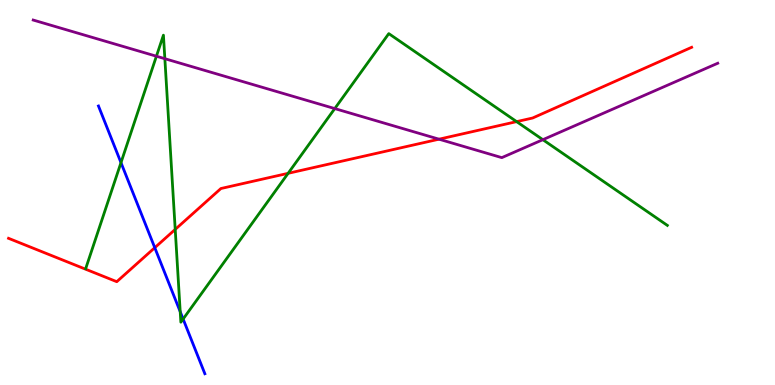[{'lines': ['blue', 'red'], 'intersections': [{'x': 2.0, 'y': 3.57}]}, {'lines': ['green', 'red'], 'intersections': [{'x': 2.26, 'y': 4.04}, {'x': 3.72, 'y': 5.5}, {'x': 6.67, 'y': 6.84}]}, {'lines': ['purple', 'red'], 'intersections': [{'x': 5.66, 'y': 6.38}]}, {'lines': ['blue', 'green'], 'intersections': [{'x': 1.56, 'y': 5.78}, {'x': 2.33, 'y': 1.9}, {'x': 2.36, 'y': 1.71}]}, {'lines': ['blue', 'purple'], 'intersections': []}, {'lines': ['green', 'purple'], 'intersections': [{'x': 2.02, 'y': 8.54}, {'x': 2.13, 'y': 8.48}, {'x': 4.32, 'y': 7.18}, {'x': 7.0, 'y': 6.37}]}]